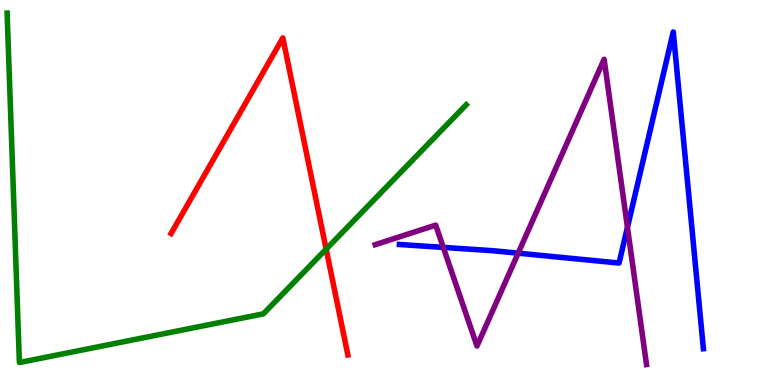[{'lines': ['blue', 'red'], 'intersections': []}, {'lines': ['green', 'red'], 'intersections': [{'x': 4.21, 'y': 3.53}]}, {'lines': ['purple', 'red'], 'intersections': []}, {'lines': ['blue', 'green'], 'intersections': []}, {'lines': ['blue', 'purple'], 'intersections': [{'x': 5.72, 'y': 3.57}, {'x': 6.69, 'y': 3.42}, {'x': 8.1, 'y': 4.1}]}, {'lines': ['green', 'purple'], 'intersections': []}]